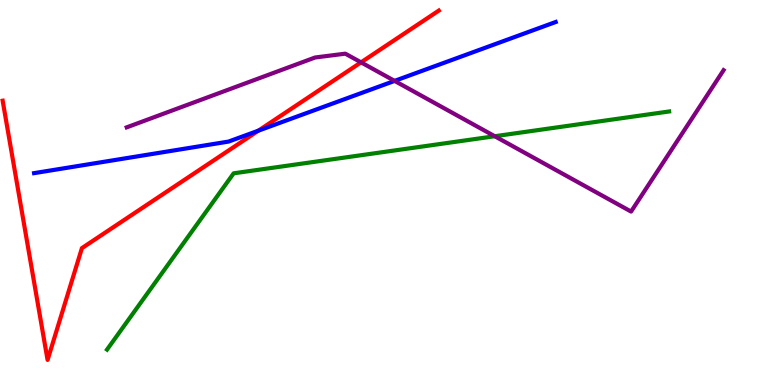[{'lines': ['blue', 'red'], 'intersections': [{'x': 3.33, 'y': 6.61}]}, {'lines': ['green', 'red'], 'intersections': []}, {'lines': ['purple', 'red'], 'intersections': [{'x': 4.66, 'y': 8.38}]}, {'lines': ['blue', 'green'], 'intersections': []}, {'lines': ['blue', 'purple'], 'intersections': [{'x': 5.09, 'y': 7.9}]}, {'lines': ['green', 'purple'], 'intersections': [{'x': 6.38, 'y': 6.46}]}]